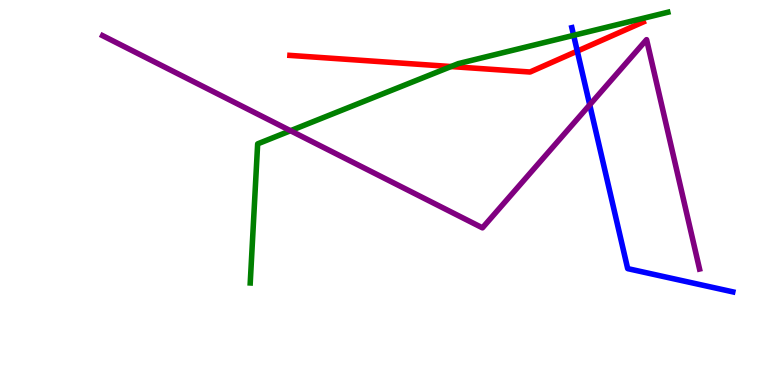[{'lines': ['blue', 'red'], 'intersections': [{'x': 7.45, 'y': 8.67}]}, {'lines': ['green', 'red'], 'intersections': [{'x': 5.82, 'y': 8.27}]}, {'lines': ['purple', 'red'], 'intersections': []}, {'lines': ['blue', 'green'], 'intersections': [{'x': 7.4, 'y': 9.08}]}, {'lines': ['blue', 'purple'], 'intersections': [{'x': 7.61, 'y': 7.28}]}, {'lines': ['green', 'purple'], 'intersections': [{'x': 3.75, 'y': 6.6}]}]